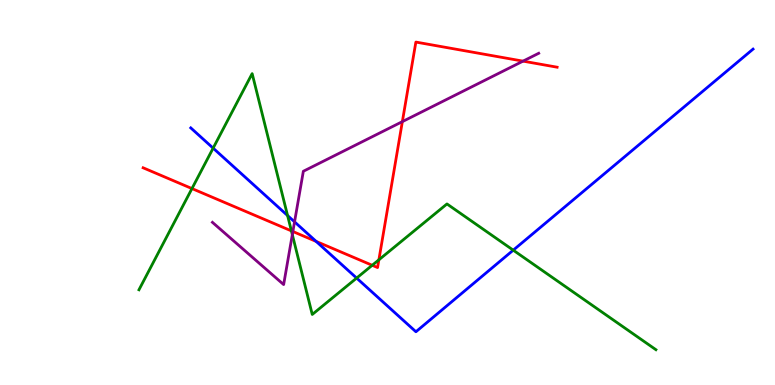[{'lines': ['blue', 'red'], 'intersections': [{'x': 4.08, 'y': 3.73}]}, {'lines': ['green', 'red'], 'intersections': [{'x': 2.48, 'y': 5.1}, {'x': 3.76, 'y': 4.0}, {'x': 4.8, 'y': 3.11}, {'x': 4.89, 'y': 3.25}]}, {'lines': ['purple', 'red'], 'intersections': [{'x': 3.78, 'y': 3.99}, {'x': 5.19, 'y': 6.84}, {'x': 6.75, 'y': 8.41}]}, {'lines': ['blue', 'green'], 'intersections': [{'x': 2.75, 'y': 6.15}, {'x': 3.71, 'y': 4.4}, {'x': 4.6, 'y': 2.78}, {'x': 6.62, 'y': 3.5}]}, {'lines': ['blue', 'purple'], 'intersections': [{'x': 3.8, 'y': 4.24}]}, {'lines': ['green', 'purple'], 'intersections': [{'x': 3.77, 'y': 3.91}]}]